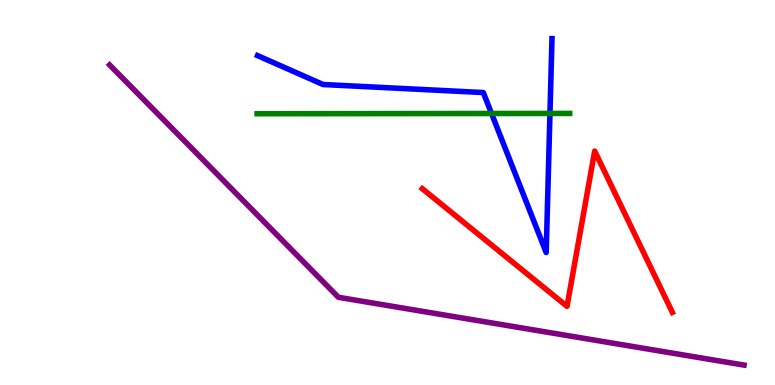[{'lines': ['blue', 'red'], 'intersections': []}, {'lines': ['green', 'red'], 'intersections': []}, {'lines': ['purple', 'red'], 'intersections': []}, {'lines': ['blue', 'green'], 'intersections': [{'x': 6.34, 'y': 7.05}, {'x': 7.1, 'y': 7.05}]}, {'lines': ['blue', 'purple'], 'intersections': []}, {'lines': ['green', 'purple'], 'intersections': []}]